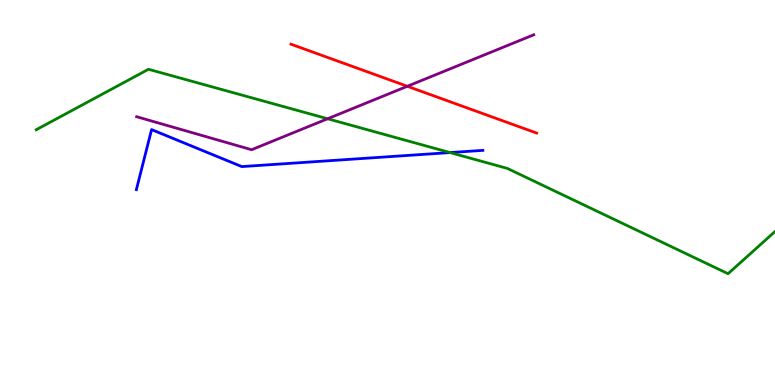[{'lines': ['blue', 'red'], 'intersections': []}, {'lines': ['green', 'red'], 'intersections': []}, {'lines': ['purple', 'red'], 'intersections': [{'x': 5.26, 'y': 7.76}]}, {'lines': ['blue', 'green'], 'intersections': [{'x': 5.81, 'y': 6.04}]}, {'lines': ['blue', 'purple'], 'intersections': []}, {'lines': ['green', 'purple'], 'intersections': [{'x': 4.23, 'y': 6.92}]}]